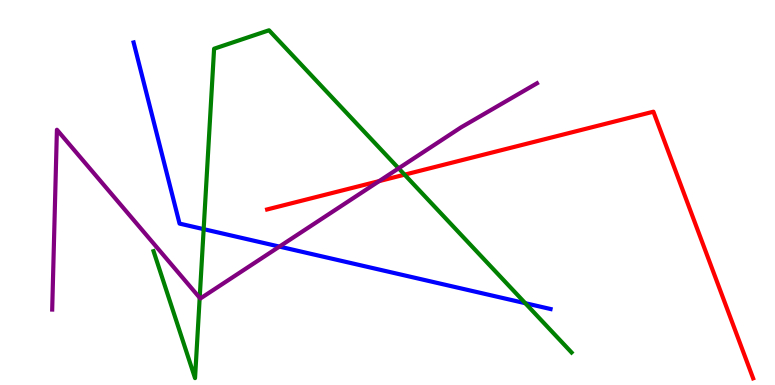[{'lines': ['blue', 'red'], 'intersections': []}, {'lines': ['green', 'red'], 'intersections': [{'x': 5.22, 'y': 5.46}]}, {'lines': ['purple', 'red'], 'intersections': [{'x': 4.89, 'y': 5.3}]}, {'lines': ['blue', 'green'], 'intersections': [{'x': 2.63, 'y': 4.05}, {'x': 6.78, 'y': 2.12}]}, {'lines': ['blue', 'purple'], 'intersections': [{'x': 3.61, 'y': 3.6}]}, {'lines': ['green', 'purple'], 'intersections': [{'x': 2.58, 'y': 2.27}, {'x': 5.14, 'y': 5.63}]}]